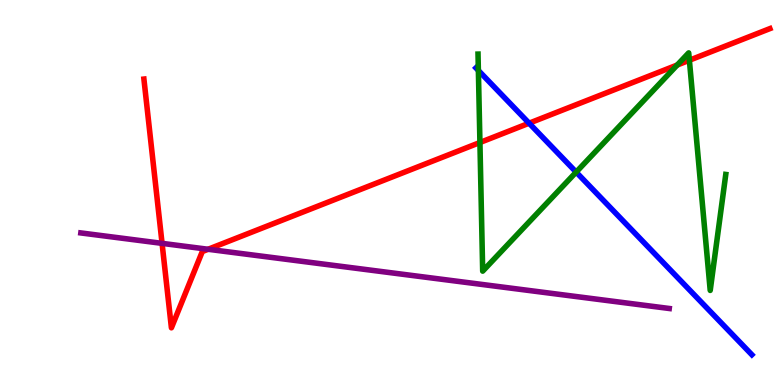[{'lines': ['blue', 'red'], 'intersections': [{'x': 6.83, 'y': 6.8}]}, {'lines': ['green', 'red'], 'intersections': [{'x': 6.19, 'y': 6.3}, {'x': 8.74, 'y': 8.31}, {'x': 8.9, 'y': 8.44}]}, {'lines': ['purple', 'red'], 'intersections': [{'x': 2.09, 'y': 3.68}, {'x': 2.69, 'y': 3.53}]}, {'lines': ['blue', 'green'], 'intersections': [{'x': 6.17, 'y': 8.17}, {'x': 7.43, 'y': 5.53}]}, {'lines': ['blue', 'purple'], 'intersections': []}, {'lines': ['green', 'purple'], 'intersections': []}]